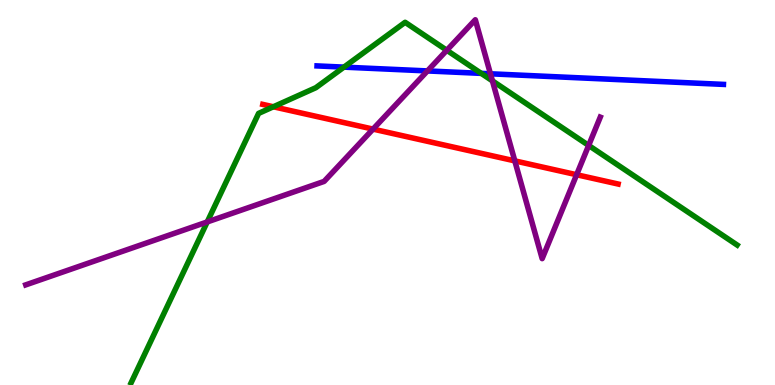[{'lines': ['blue', 'red'], 'intersections': []}, {'lines': ['green', 'red'], 'intersections': [{'x': 3.53, 'y': 7.23}]}, {'lines': ['purple', 'red'], 'intersections': [{'x': 4.81, 'y': 6.65}, {'x': 6.64, 'y': 5.82}, {'x': 7.44, 'y': 5.46}]}, {'lines': ['blue', 'green'], 'intersections': [{'x': 4.44, 'y': 8.26}, {'x': 6.21, 'y': 8.09}]}, {'lines': ['blue', 'purple'], 'intersections': [{'x': 5.52, 'y': 8.16}, {'x': 6.33, 'y': 8.08}]}, {'lines': ['green', 'purple'], 'intersections': [{'x': 2.67, 'y': 4.24}, {'x': 5.76, 'y': 8.69}, {'x': 6.35, 'y': 7.9}, {'x': 7.6, 'y': 6.22}]}]